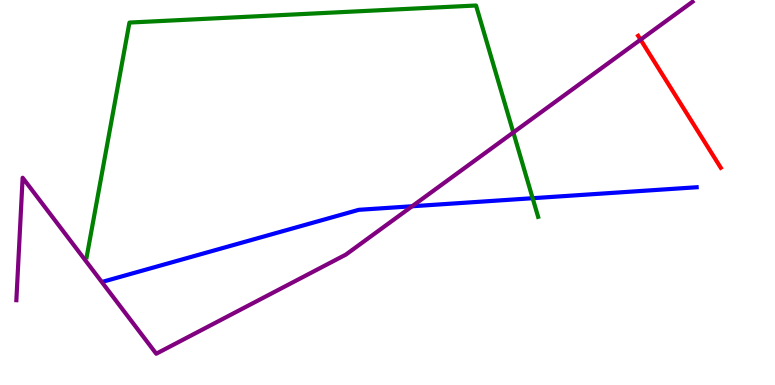[{'lines': ['blue', 'red'], 'intersections': []}, {'lines': ['green', 'red'], 'intersections': []}, {'lines': ['purple', 'red'], 'intersections': [{'x': 8.27, 'y': 8.97}]}, {'lines': ['blue', 'green'], 'intersections': [{'x': 6.87, 'y': 4.85}]}, {'lines': ['blue', 'purple'], 'intersections': [{'x': 5.32, 'y': 4.64}]}, {'lines': ['green', 'purple'], 'intersections': [{'x': 6.62, 'y': 6.56}]}]